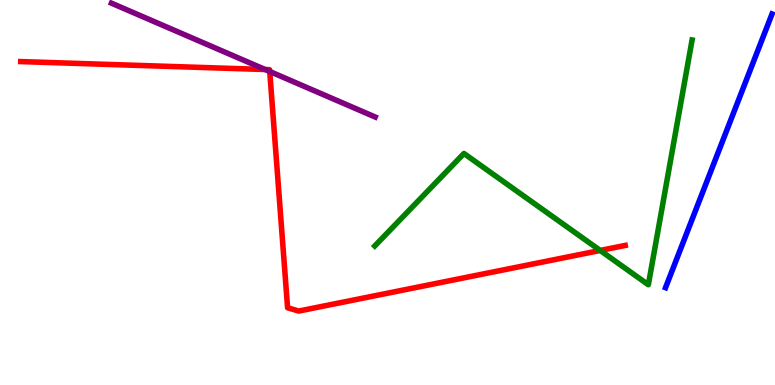[{'lines': ['blue', 'red'], 'intersections': []}, {'lines': ['green', 'red'], 'intersections': [{'x': 7.74, 'y': 3.49}]}, {'lines': ['purple', 'red'], 'intersections': [{'x': 3.42, 'y': 8.19}, {'x': 3.48, 'y': 8.14}]}, {'lines': ['blue', 'green'], 'intersections': []}, {'lines': ['blue', 'purple'], 'intersections': []}, {'lines': ['green', 'purple'], 'intersections': []}]